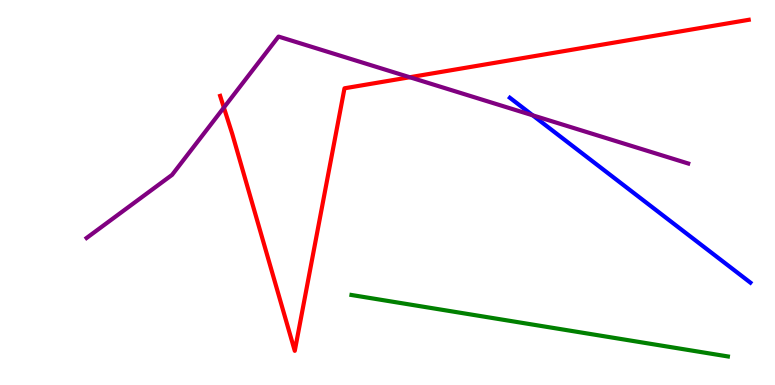[{'lines': ['blue', 'red'], 'intersections': []}, {'lines': ['green', 'red'], 'intersections': []}, {'lines': ['purple', 'red'], 'intersections': [{'x': 2.89, 'y': 7.21}, {'x': 5.29, 'y': 7.99}]}, {'lines': ['blue', 'green'], 'intersections': []}, {'lines': ['blue', 'purple'], 'intersections': [{'x': 6.87, 'y': 7.0}]}, {'lines': ['green', 'purple'], 'intersections': []}]